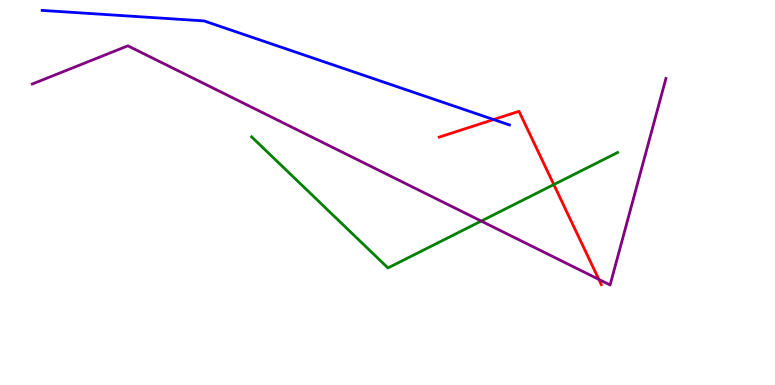[{'lines': ['blue', 'red'], 'intersections': [{'x': 6.37, 'y': 6.89}]}, {'lines': ['green', 'red'], 'intersections': [{'x': 7.15, 'y': 5.21}]}, {'lines': ['purple', 'red'], 'intersections': [{'x': 7.73, 'y': 2.74}]}, {'lines': ['blue', 'green'], 'intersections': []}, {'lines': ['blue', 'purple'], 'intersections': []}, {'lines': ['green', 'purple'], 'intersections': [{'x': 6.21, 'y': 4.26}]}]